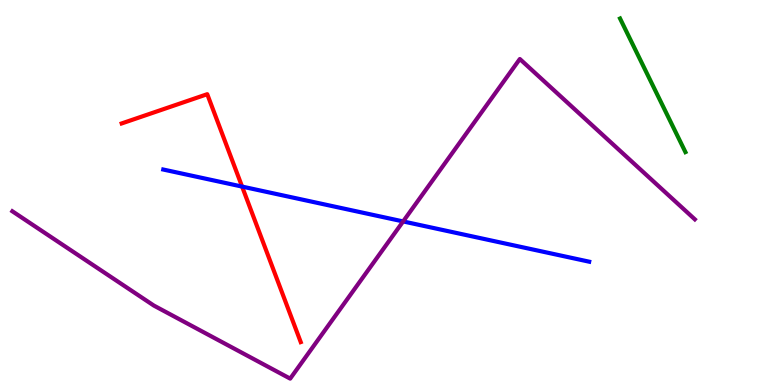[{'lines': ['blue', 'red'], 'intersections': [{'x': 3.12, 'y': 5.15}]}, {'lines': ['green', 'red'], 'intersections': []}, {'lines': ['purple', 'red'], 'intersections': []}, {'lines': ['blue', 'green'], 'intersections': []}, {'lines': ['blue', 'purple'], 'intersections': [{'x': 5.2, 'y': 4.25}]}, {'lines': ['green', 'purple'], 'intersections': []}]